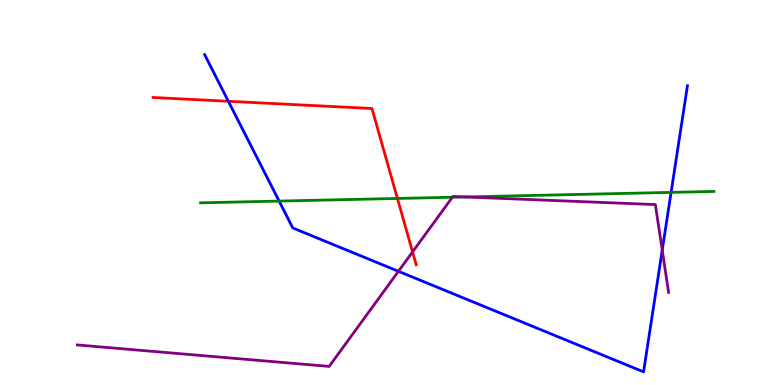[{'lines': ['blue', 'red'], 'intersections': [{'x': 2.95, 'y': 7.37}]}, {'lines': ['green', 'red'], 'intersections': [{'x': 5.13, 'y': 4.85}]}, {'lines': ['purple', 'red'], 'intersections': [{'x': 5.32, 'y': 3.46}]}, {'lines': ['blue', 'green'], 'intersections': [{'x': 3.6, 'y': 4.78}, {'x': 8.66, 'y': 5.0}]}, {'lines': ['blue', 'purple'], 'intersections': [{'x': 5.14, 'y': 2.95}, {'x': 8.54, 'y': 3.5}]}, {'lines': ['green', 'purple'], 'intersections': [{'x': 5.84, 'y': 4.88}, {'x': 6.0, 'y': 4.88}]}]